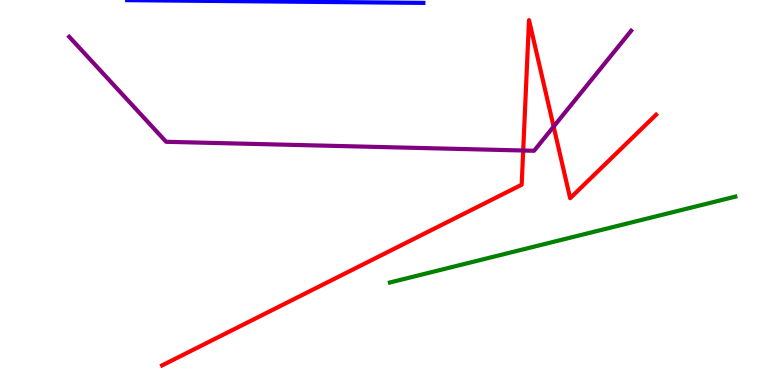[{'lines': ['blue', 'red'], 'intersections': []}, {'lines': ['green', 'red'], 'intersections': []}, {'lines': ['purple', 'red'], 'intersections': [{'x': 6.75, 'y': 6.09}, {'x': 7.14, 'y': 6.71}]}, {'lines': ['blue', 'green'], 'intersections': []}, {'lines': ['blue', 'purple'], 'intersections': []}, {'lines': ['green', 'purple'], 'intersections': []}]